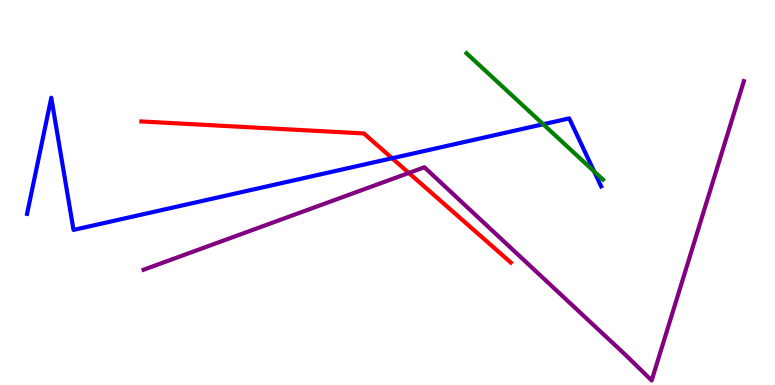[{'lines': ['blue', 'red'], 'intersections': [{'x': 5.06, 'y': 5.89}]}, {'lines': ['green', 'red'], 'intersections': []}, {'lines': ['purple', 'red'], 'intersections': [{'x': 5.28, 'y': 5.51}]}, {'lines': ['blue', 'green'], 'intersections': [{'x': 7.01, 'y': 6.77}, {'x': 7.67, 'y': 5.55}]}, {'lines': ['blue', 'purple'], 'intersections': []}, {'lines': ['green', 'purple'], 'intersections': []}]